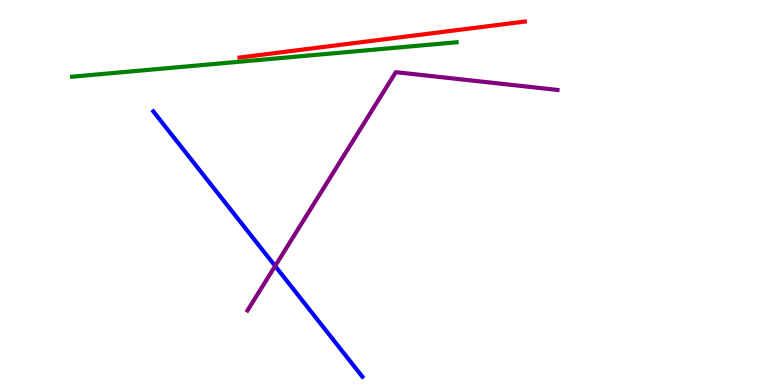[{'lines': ['blue', 'red'], 'intersections': []}, {'lines': ['green', 'red'], 'intersections': []}, {'lines': ['purple', 'red'], 'intersections': []}, {'lines': ['blue', 'green'], 'intersections': []}, {'lines': ['blue', 'purple'], 'intersections': [{'x': 3.55, 'y': 3.09}]}, {'lines': ['green', 'purple'], 'intersections': []}]